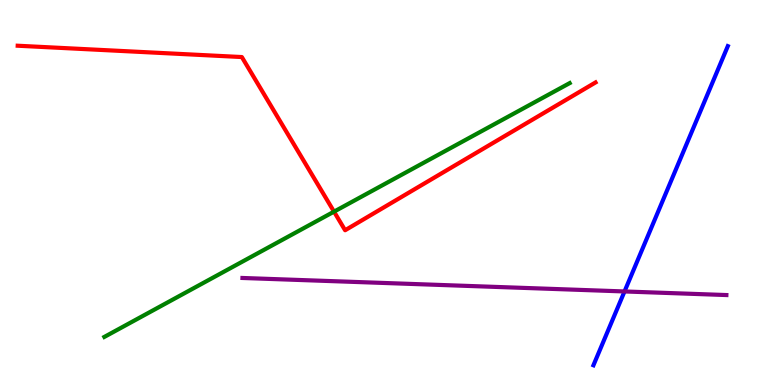[{'lines': ['blue', 'red'], 'intersections': []}, {'lines': ['green', 'red'], 'intersections': [{'x': 4.31, 'y': 4.5}]}, {'lines': ['purple', 'red'], 'intersections': []}, {'lines': ['blue', 'green'], 'intersections': []}, {'lines': ['blue', 'purple'], 'intersections': [{'x': 8.06, 'y': 2.43}]}, {'lines': ['green', 'purple'], 'intersections': []}]